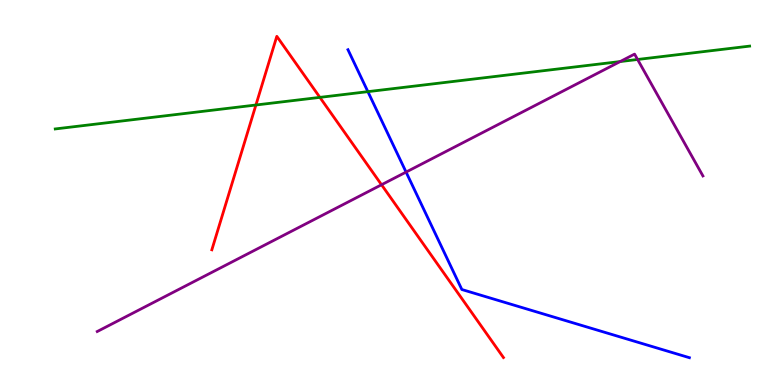[{'lines': ['blue', 'red'], 'intersections': []}, {'lines': ['green', 'red'], 'intersections': [{'x': 3.3, 'y': 7.27}, {'x': 4.13, 'y': 7.47}]}, {'lines': ['purple', 'red'], 'intersections': [{'x': 4.92, 'y': 5.2}]}, {'lines': ['blue', 'green'], 'intersections': [{'x': 4.75, 'y': 7.62}]}, {'lines': ['blue', 'purple'], 'intersections': [{'x': 5.24, 'y': 5.53}]}, {'lines': ['green', 'purple'], 'intersections': [{'x': 8.0, 'y': 8.4}, {'x': 8.23, 'y': 8.46}]}]